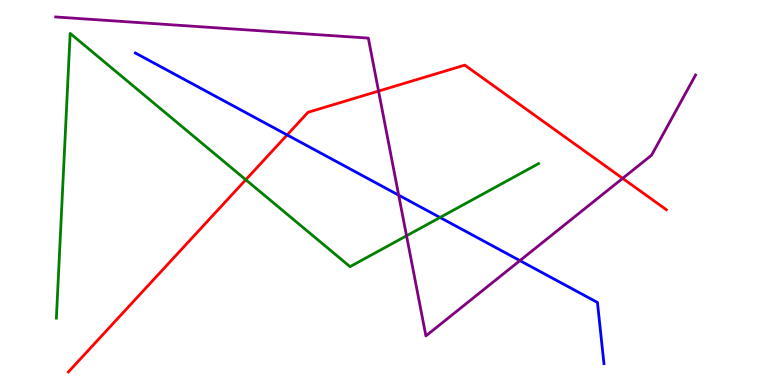[{'lines': ['blue', 'red'], 'intersections': [{'x': 3.7, 'y': 6.5}]}, {'lines': ['green', 'red'], 'intersections': [{'x': 3.17, 'y': 5.33}]}, {'lines': ['purple', 'red'], 'intersections': [{'x': 4.88, 'y': 7.63}, {'x': 8.03, 'y': 5.37}]}, {'lines': ['blue', 'green'], 'intersections': [{'x': 5.68, 'y': 4.35}]}, {'lines': ['blue', 'purple'], 'intersections': [{'x': 5.14, 'y': 4.93}, {'x': 6.71, 'y': 3.23}]}, {'lines': ['green', 'purple'], 'intersections': [{'x': 5.25, 'y': 3.88}]}]